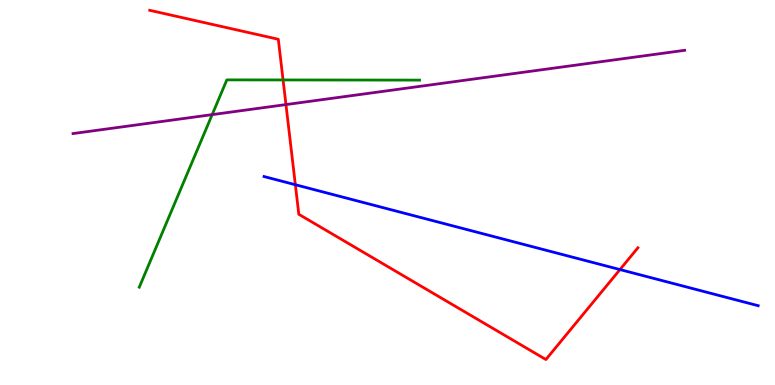[{'lines': ['blue', 'red'], 'intersections': [{'x': 3.81, 'y': 5.2}, {'x': 8.0, 'y': 3.0}]}, {'lines': ['green', 'red'], 'intersections': [{'x': 3.65, 'y': 7.92}]}, {'lines': ['purple', 'red'], 'intersections': [{'x': 3.69, 'y': 7.28}]}, {'lines': ['blue', 'green'], 'intersections': []}, {'lines': ['blue', 'purple'], 'intersections': []}, {'lines': ['green', 'purple'], 'intersections': [{'x': 2.74, 'y': 7.02}]}]